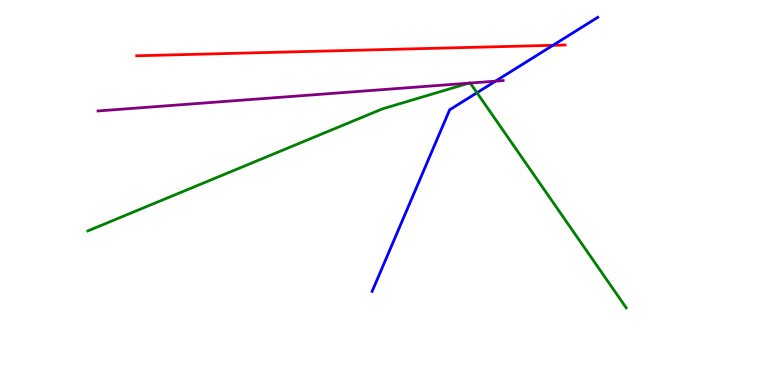[{'lines': ['blue', 'red'], 'intersections': [{'x': 7.13, 'y': 8.82}]}, {'lines': ['green', 'red'], 'intersections': []}, {'lines': ['purple', 'red'], 'intersections': []}, {'lines': ['blue', 'green'], 'intersections': [{'x': 6.15, 'y': 7.59}]}, {'lines': ['blue', 'purple'], 'intersections': [{'x': 6.39, 'y': 7.89}]}, {'lines': ['green', 'purple'], 'intersections': [{'x': 6.05, 'y': 7.84}, {'x': 6.07, 'y': 7.84}]}]